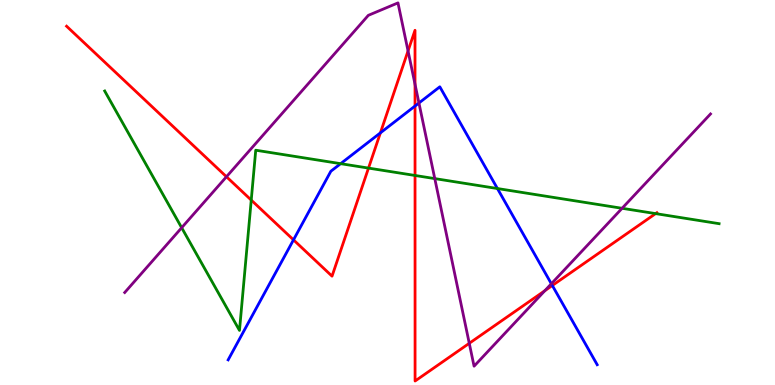[{'lines': ['blue', 'red'], 'intersections': [{'x': 3.79, 'y': 3.77}, {'x': 4.91, 'y': 6.55}, {'x': 5.36, 'y': 7.25}, {'x': 7.13, 'y': 2.58}]}, {'lines': ['green', 'red'], 'intersections': [{'x': 3.24, 'y': 4.8}, {'x': 4.75, 'y': 5.63}, {'x': 5.36, 'y': 5.44}, {'x': 8.46, 'y': 4.45}]}, {'lines': ['purple', 'red'], 'intersections': [{'x': 2.92, 'y': 5.41}, {'x': 5.27, 'y': 8.68}, {'x': 5.36, 'y': 7.81}, {'x': 6.06, 'y': 1.08}, {'x': 7.03, 'y': 2.45}]}, {'lines': ['blue', 'green'], 'intersections': [{'x': 4.4, 'y': 5.75}, {'x': 6.42, 'y': 5.1}]}, {'lines': ['blue', 'purple'], 'intersections': [{'x': 5.41, 'y': 7.32}, {'x': 7.11, 'y': 2.63}]}, {'lines': ['green', 'purple'], 'intersections': [{'x': 2.34, 'y': 4.09}, {'x': 5.61, 'y': 5.36}, {'x': 8.03, 'y': 4.59}]}]